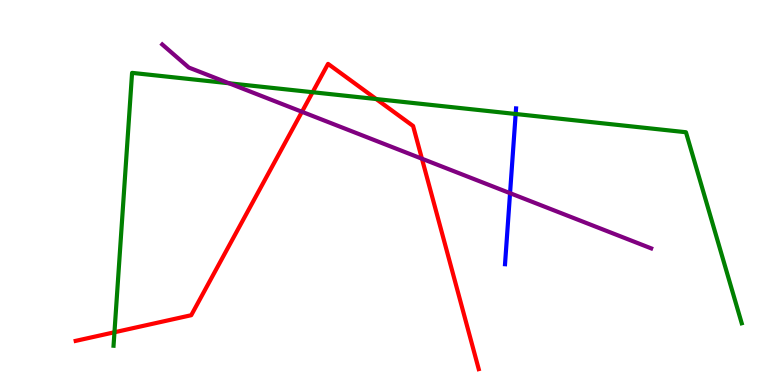[{'lines': ['blue', 'red'], 'intersections': []}, {'lines': ['green', 'red'], 'intersections': [{'x': 1.48, 'y': 1.37}, {'x': 4.03, 'y': 7.6}, {'x': 4.85, 'y': 7.43}]}, {'lines': ['purple', 'red'], 'intersections': [{'x': 3.9, 'y': 7.1}, {'x': 5.44, 'y': 5.88}]}, {'lines': ['blue', 'green'], 'intersections': [{'x': 6.65, 'y': 7.04}]}, {'lines': ['blue', 'purple'], 'intersections': [{'x': 6.58, 'y': 4.98}]}, {'lines': ['green', 'purple'], 'intersections': [{'x': 2.95, 'y': 7.84}]}]